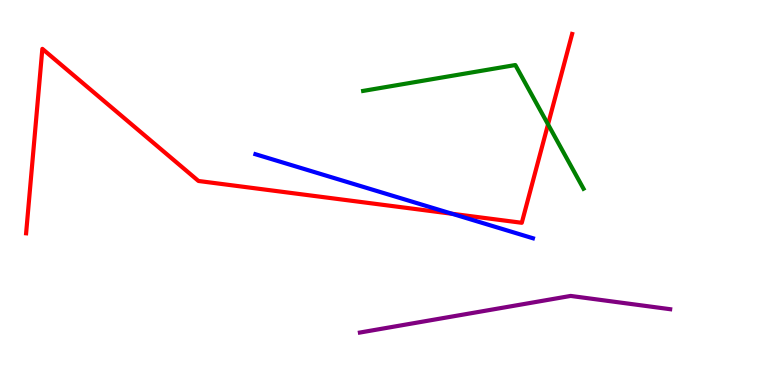[{'lines': ['blue', 'red'], 'intersections': [{'x': 5.83, 'y': 4.45}]}, {'lines': ['green', 'red'], 'intersections': [{'x': 7.07, 'y': 6.77}]}, {'lines': ['purple', 'red'], 'intersections': []}, {'lines': ['blue', 'green'], 'intersections': []}, {'lines': ['blue', 'purple'], 'intersections': []}, {'lines': ['green', 'purple'], 'intersections': []}]